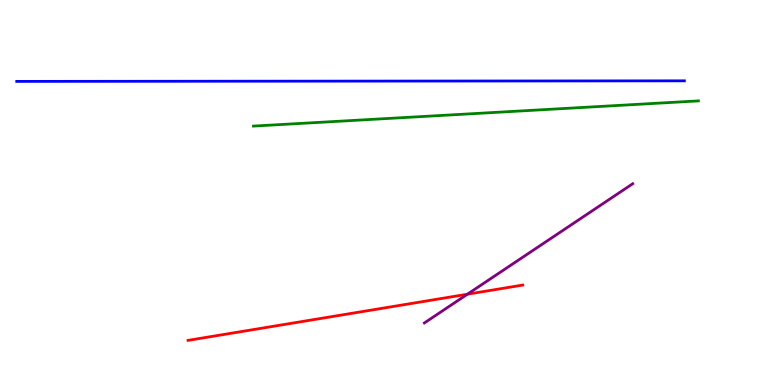[{'lines': ['blue', 'red'], 'intersections': []}, {'lines': ['green', 'red'], 'intersections': []}, {'lines': ['purple', 'red'], 'intersections': [{'x': 6.03, 'y': 2.36}]}, {'lines': ['blue', 'green'], 'intersections': []}, {'lines': ['blue', 'purple'], 'intersections': []}, {'lines': ['green', 'purple'], 'intersections': []}]